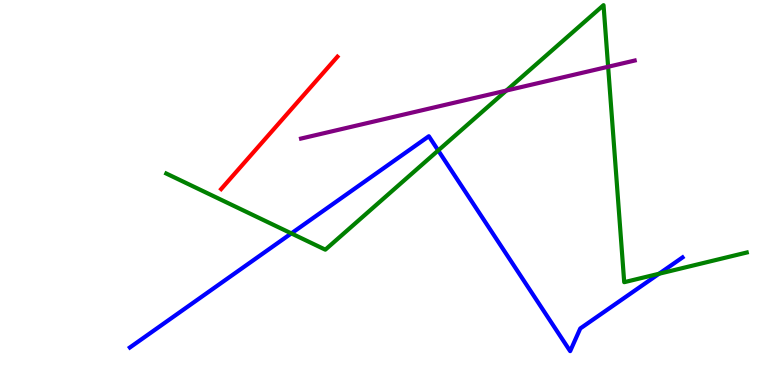[{'lines': ['blue', 'red'], 'intersections': []}, {'lines': ['green', 'red'], 'intersections': []}, {'lines': ['purple', 'red'], 'intersections': []}, {'lines': ['blue', 'green'], 'intersections': [{'x': 3.76, 'y': 3.94}, {'x': 5.65, 'y': 6.09}, {'x': 8.5, 'y': 2.89}]}, {'lines': ['blue', 'purple'], 'intersections': []}, {'lines': ['green', 'purple'], 'intersections': [{'x': 6.53, 'y': 7.65}, {'x': 7.85, 'y': 8.27}]}]